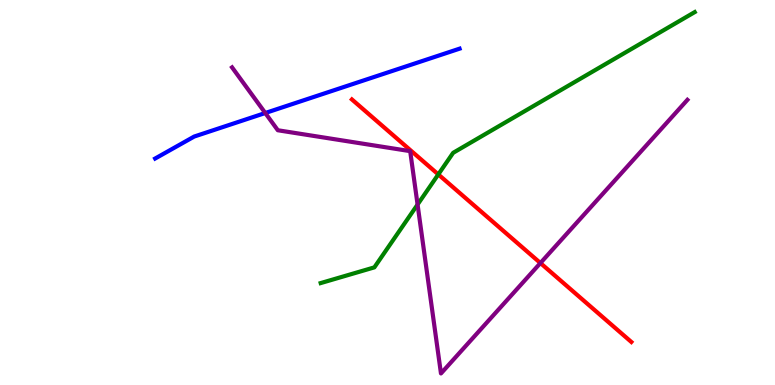[{'lines': ['blue', 'red'], 'intersections': []}, {'lines': ['green', 'red'], 'intersections': [{'x': 5.66, 'y': 5.47}]}, {'lines': ['purple', 'red'], 'intersections': [{'x': 6.97, 'y': 3.17}]}, {'lines': ['blue', 'green'], 'intersections': []}, {'lines': ['blue', 'purple'], 'intersections': [{'x': 3.42, 'y': 7.06}]}, {'lines': ['green', 'purple'], 'intersections': [{'x': 5.39, 'y': 4.69}]}]